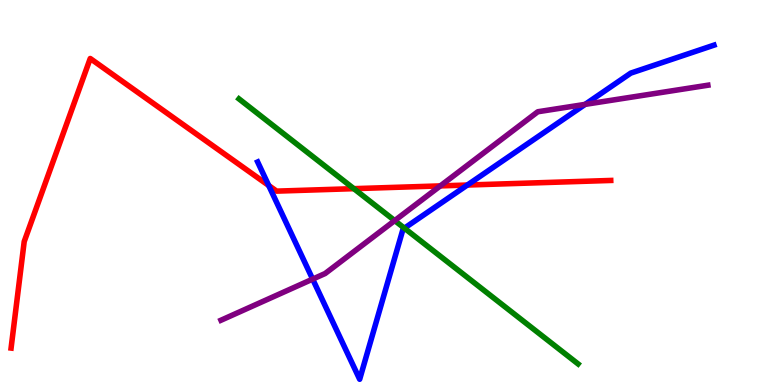[{'lines': ['blue', 'red'], 'intersections': [{'x': 3.47, 'y': 5.18}, {'x': 6.03, 'y': 5.19}]}, {'lines': ['green', 'red'], 'intersections': [{'x': 4.57, 'y': 5.1}]}, {'lines': ['purple', 'red'], 'intersections': [{'x': 5.68, 'y': 5.17}]}, {'lines': ['blue', 'green'], 'intersections': [{'x': 5.22, 'y': 4.07}]}, {'lines': ['blue', 'purple'], 'intersections': [{'x': 4.03, 'y': 2.75}, {'x': 7.55, 'y': 7.29}]}, {'lines': ['green', 'purple'], 'intersections': [{'x': 5.09, 'y': 4.27}]}]